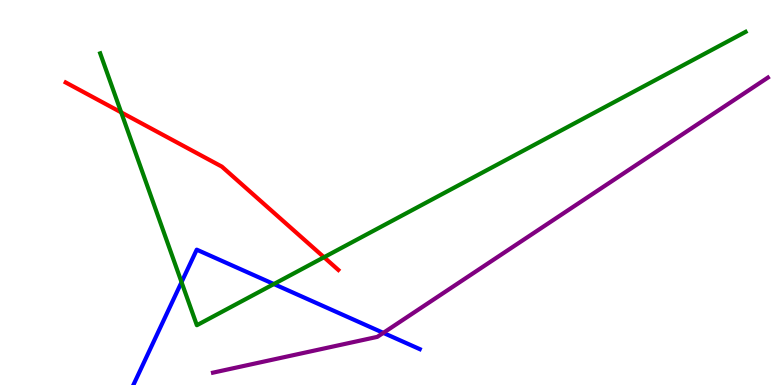[{'lines': ['blue', 'red'], 'intersections': []}, {'lines': ['green', 'red'], 'intersections': [{'x': 1.56, 'y': 7.08}, {'x': 4.18, 'y': 3.32}]}, {'lines': ['purple', 'red'], 'intersections': []}, {'lines': ['blue', 'green'], 'intersections': [{'x': 2.34, 'y': 2.67}, {'x': 3.53, 'y': 2.62}]}, {'lines': ['blue', 'purple'], 'intersections': [{'x': 4.95, 'y': 1.35}]}, {'lines': ['green', 'purple'], 'intersections': []}]